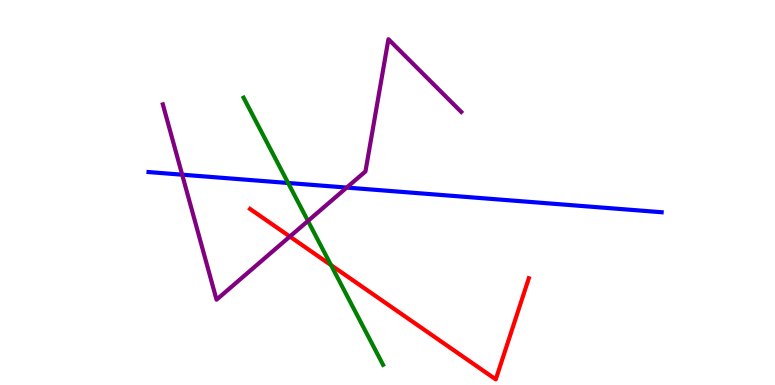[{'lines': ['blue', 'red'], 'intersections': []}, {'lines': ['green', 'red'], 'intersections': [{'x': 4.27, 'y': 3.11}]}, {'lines': ['purple', 'red'], 'intersections': [{'x': 3.74, 'y': 3.86}]}, {'lines': ['blue', 'green'], 'intersections': [{'x': 3.72, 'y': 5.25}]}, {'lines': ['blue', 'purple'], 'intersections': [{'x': 2.35, 'y': 5.46}, {'x': 4.47, 'y': 5.13}]}, {'lines': ['green', 'purple'], 'intersections': [{'x': 3.97, 'y': 4.26}]}]